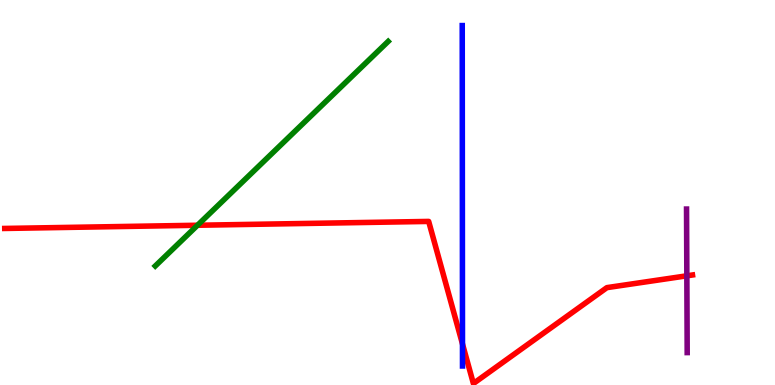[{'lines': ['blue', 'red'], 'intersections': [{'x': 5.97, 'y': 1.07}]}, {'lines': ['green', 'red'], 'intersections': [{'x': 2.55, 'y': 4.15}]}, {'lines': ['purple', 'red'], 'intersections': [{'x': 8.86, 'y': 2.84}]}, {'lines': ['blue', 'green'], 'intersections': []}, {'lines': ['blue', 'purple'], 'intersections': []}, {'lines': ['green', 'purple'], 'intersections': []}]